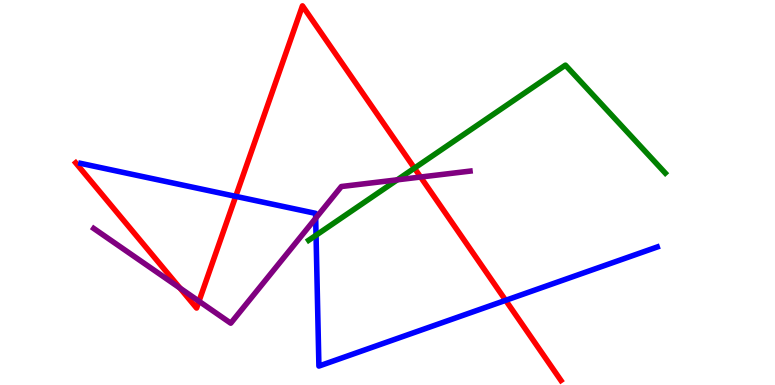[{'lines': ['blue', 'red'], 'intersections': [{'x': 3.04, 'y': 4.9}, {'x': 6.52, 'y': 2.2}]}, {'lines': ['green', 'red'], 'intersections': [{'x': 5.35, 'y': 5.63}]}, {'lines': ['purple', 'red'], 'intersections': [{'x': 2.32, 'y': 2.52}, {'x': 2.57, 'y': 2.18}, {'x': 5.43, 'y': 5.4}]}, {'lines': ['blue', 'green'], 'intersections': [{'x': 4.08, 'y': 3.89}]}, {'lines': ['blue', 'purple'], 'intersections': [{'x': 4.07, 'y': 4.33}]}, {'lines': ['green', 'purple'], 'intersections': [{'x': 5.13, 'y': 5.33}]}]